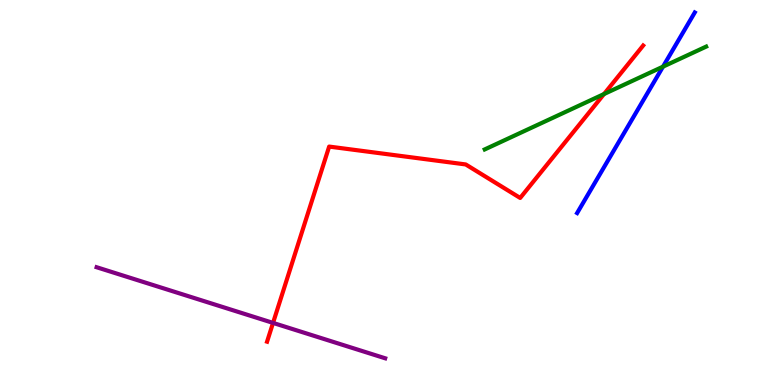[{'lines': ['blue', 'red'], 'intersections': []}, {'lines': ['green', 'red'], 'intersections': [{'x': 7.79, 'y': 7.56}]}, {'lines': ['purple', 'red'], 'intersections': [{'x': 3.52, 'y': 1.61}]}, {'lines': ['blue', 'green'], 'intersections': [{'x': 8.55, 'y': 8.27}]}, {'lines': ['blue', 'purple'], 'intersections': []}, {'lines': ['green', 'purple'], 'intersections': []}]